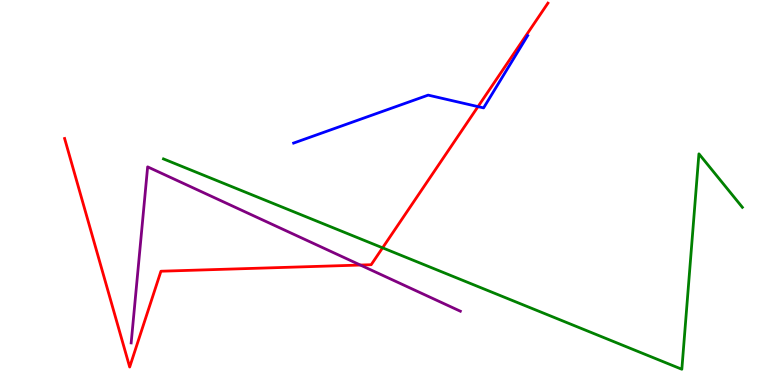[{'lines': ['blue', 'red'], 'intersections': [{'x': 6.17, 'y': 7.23}]}, {'lines': ['green', 'red'], 'intersections': [{'x': 4.94, 'y': 3.56}]}, {'lines': ['purple', 'red'], 'intersections': [{'x': 4.65, 'y': 3.12}]}, {'lines': ['blue', 'green'], 'intersections': []}, {'lines': ['blue', 'purple'], 'intersections': []}, {'lines': ['green', 'purple'], 'intersections': []}]